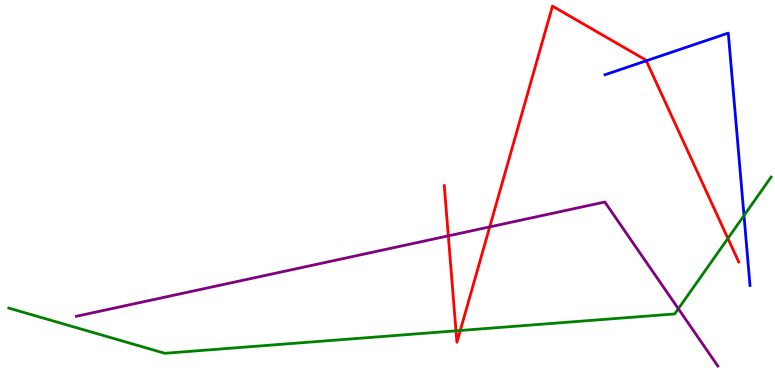[{'lines': ['blue', 'red'], 'intersections': [{'x': 8.34, 'y': 8.42}]}, {'lines': ['green', 'red'], 'intersections': [{'x': 5.88, 'y': 1.41}, {'x': 5.94, 'y': 1.42}, {'x': 9.39, 'y': 3.81}]}, {'lines': ['purple', 'red'], 'intersections': [{'x': 5.78, 'y': 3.87}, {'x': 6.32, 'y': 4.11}]}, {'lines': ['blue', 'green'], 'intersections': [{'x': 9.6, 'y': 4.4}]}, {'lines': ['blue', 'purple'], 'intersections': []}, {'lines': ['green', 'purple'], 'intersections': [{'x': 8.75, 'y': 1.98}]}]